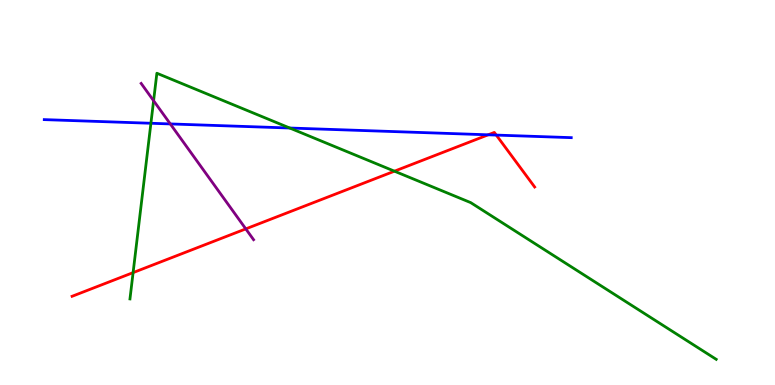[{'lines': ['blue', 'red'], 'intersections': [{'x': 6.3, 'y': 6.5}, {'x': 6.4, 'y': 6.49}]}, {'lines': ['green', 'red'], 'intersections': [{'x': 1.72, 'y': 2.92}, {'x': 5.09, 'y': 5.55}]}, {'lines': ['purple', 'red'], 'intersections': [{'x': 3.17, 'y': 4.06}]}, {'lines': ['blue', 'green'], 'intersections': [{'x': 1.95, 'y': 6.8}, {'x': 3.74, 'y': 6.67}]}, {'lines': ['blue', 'purple'], 'intersections': [{'x': 2.2, 'y': 6.78}]}, {'lines': ['green', 'purple'], 'intersections': [{'x': 1.98, 'y': 7.38}]}]